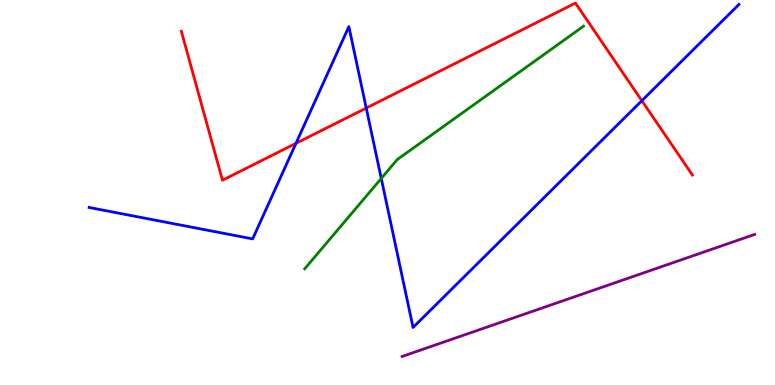[{'lines': ['blue', 'red'], 'intersections': [{'x': 3.82, 'y': 6.28}, {'x': 4.73, 'y': 7.19}, {'x': 8.28, 'y': 7.38}]}, {'lines': ['green', 'red'], 'intersections': []}, {'lines': ['purple', 'red'], 'intersections': []}, {'lines': ['blue', 'green'], 'intersections': [{'x': 4.92, 'y': 5.37}]}, {'lines': ['blue', 'purple'], 'intersections': []}, {'lines': ['green', 'purple'], 'intersections': []}]